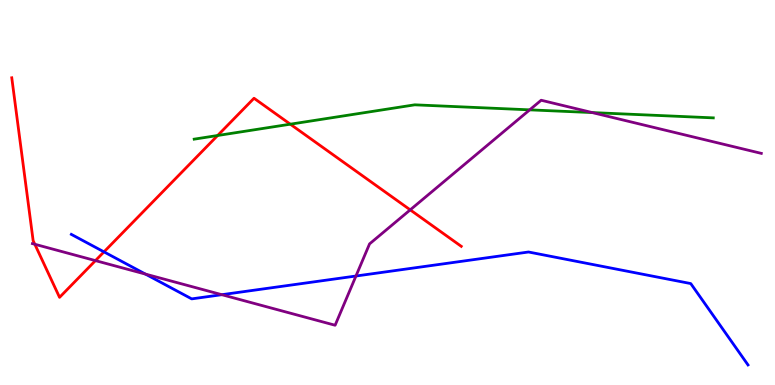[{'lines': ['blue', 'red'], 'intersections': [{'x': 1.34, 'y': 3.46}]}, {'lines': ['green', 'red'], 'intersections': [{'x': 2.81, 'y': 6.48}, {'x': 3.75, 'y': 6.77}]}, {'lines': ['purple', 'red'], 'intersections': [{'x': 0.449, 'y': 3.66}, {'x': 1.23, 'y': 3.23}, {'x': 5.29, 'y': 4.55}]}, {'lines': ['blue', 'green'], 'intersections': []}, {'lines': ['blue', 'purple'], 'intersections': [{'x': 1.88, 'y': 2.88}, {'x': 2.86, 'y': 2.35}, {'x': 4.59, 'y': 2.83}]}, {'lines': ['green', 'purple'], 'intersections': [{'x': 6.83, 'y': 7.15}, {'x': 7.64, 'y': 7.08}]}]